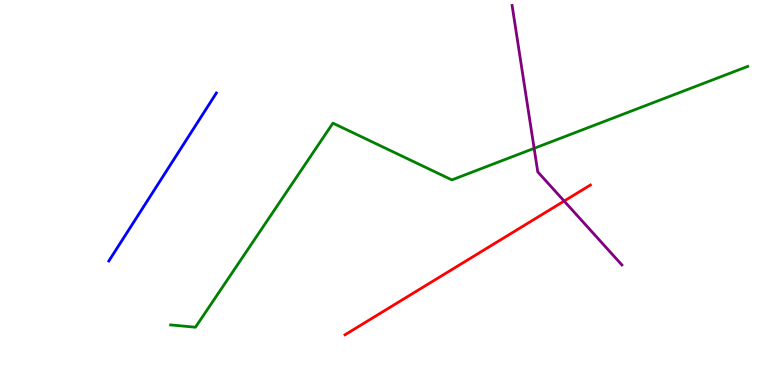[{'lines': ['blue', 'red'], 'intersections': []}, {'lines': ['green', 'red'], 'intersections': []}, {'lines': ['purple', 'red'], 'intersections': [{'x': 7.28, 'y': 4.78}]}, {'lines': ['blue', 'green'], 'intersections': []}, {'lines': ['blue', 'purple'], 'intersections': []}, {'lines': ['green', 'purple'], 'intersections': [{'x': 6.89, 'y': 6.15}]}]